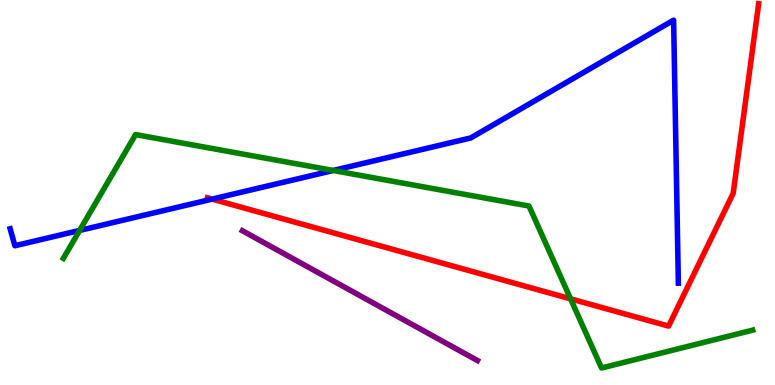[{'lines': ['blue', 'red'], 'intersections': [{'x': 2.74, 'y': 4.83}]}, {'lines': ['green', 'red'], 'intersections': [{'x': 7.36, 'y': 2.24}]}, {'lines': ['purple', 'red'], 'intersections': []}, {'lines': ['blue', 'green'], 'intersections': [{'x': 1.03, 'y': 4.01}, {'x': 4.3, 'y': 5.57}]}, {'lines': ['blue', 'purple'], 'intersections': []}, {'lines': ['green', 'purple'], 'intersections': []}]